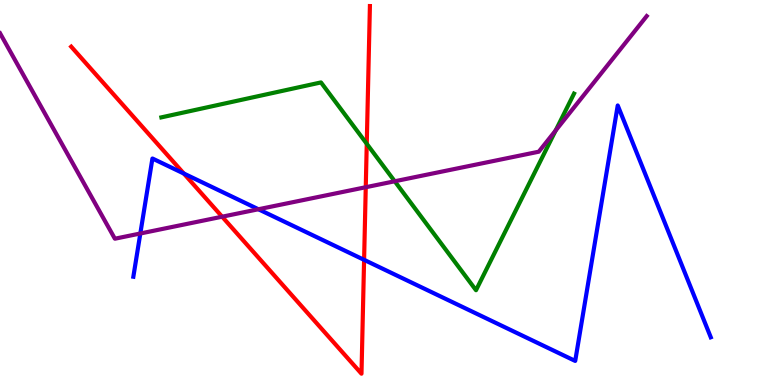[{'lines': ['blue', 'red'], 'intersections': [{'x': 2.37, 'y': 5.49}, {'x': 4.7, 'y': 3.25}]}, {'lines': ['green', 'red'], 'intersections': [{'x': 4.73, 'y': 6.27}]}, {'lines': ['purple', 'red'], 'intersections': [{'x': 2.87, 'y': 4.37}, {'x': 4.72, 'y': 5.14}]}, {'lines': ['blue', 'green'], 'intersections': []}, {'lines': ['blue', 'purple'], 'intersections': [{'x': 1.81, 'y': 3.94}, {'x': 3.33, 'y': 4.56}]}, {'lines': ['green', 'purple'], 'intersections': [{'x': 5.09, 'y': 5.29}, {'x': 7.17, 'y': 6.61}]}]